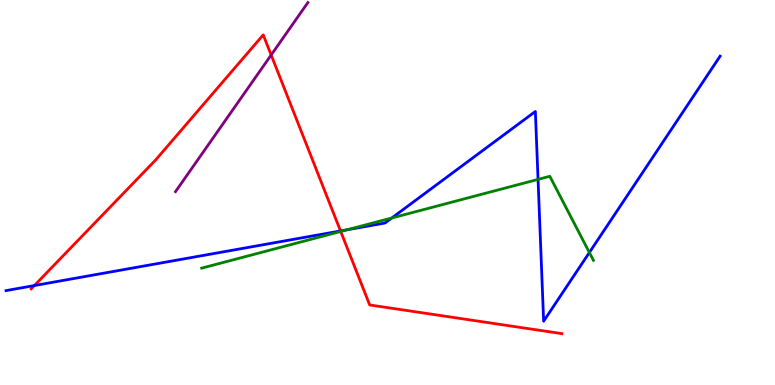[{'lines': ['blue', 'red'], 'intersections': [{'x': 0.443, 'y': 2.58}, {'x': 4.39, 'y': 4.0}]}, {'lines': ['green', 'red'], 'intersections': [{'x': 4.4, 'y': 3.99}]}, {'lines': ['purple', 'red'], 'intersections': [{'x': 3.5, 'y': 8.57}]}, {'lines': ['blue', 'green'], 'intersections': [{'x': 4.48, 'y': 4.03}, {'x': 5.06, 'y': 4.34}, {'x': 6.94, 'y': 5.34}, {'x': 7.6, 'y': 3.44}]}, {'lines': ['blue', 'purple'], 'intersections': []}, {'lines': ['green', 'purple'], 'intersections': []}]